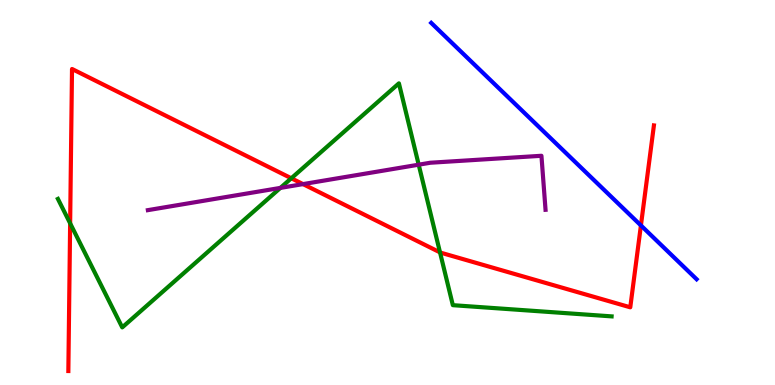[{'lines': ['blue', 'red'], 'intersections': [{'x': 8.27, 'y': 4.14}]}, {'lines': ['green', 'red'], 'intersections': [{'x': 0.905, 'y': 4.2}, {'x': 3.76, 'y': 5.37}, {'x': 5.68, 'y': 3.44}]}, {'lines': ['purple', 'red'], 'intersections': [{'x': 3.91, 'y': 5.22}]}, {'lines': ['blue', 'green'], 'intersections': []}, {'lines': ['blue', 'purple'], 'intersections': []}, {'lines': ['green', 'purple'], 'intersections': [{'x': 3.62, 'y': 5.12}, {'x': 5.4, 'y': 5.72}]}]